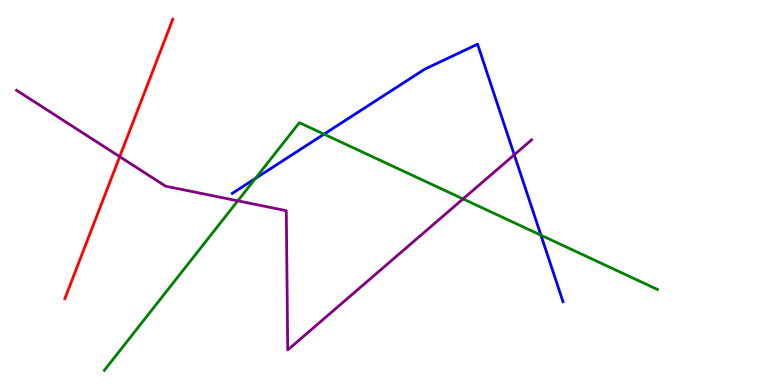[{'lines': ['blue', 'red'], 'intersections': []}, {'lines': ['green', 'red'], 'intersections': []}, {'lines': ['purple', 'red'], 'intersections': [{'x': 1.54, 'y': 5.93}]}, {'lines': ['blue', 'green'], 'intersections': [{'x': 3.3, 'y': 5.37}, {'x': 4.18, 'y': 6.52}, {'x': 6.98, 'y': 3.89}]}, {'lines': ['blue', 'purple'], 'intersections': [{'x': 6.64, 'y': 5.98}]}, {'lines': ['green', 'purple'], 'intersections': [{'x': 3.07, 'y': 4.78}, {'x': 5.97, 'y': 4.83}]}]